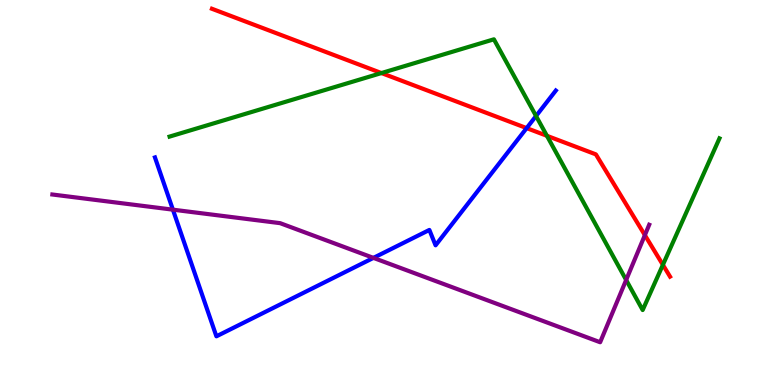[{'lines': ['blue', 'red'], 'intersections': [{'x': 6.8, 'y': 6.67}]}, {'lines': ['green', 'red'], 'intersections': [{'x': 4.92, 'y': 8.1}, {'x': 7.06, 'y': 6.47}, {'x': 8.55, 'y': 3.12}]}, {'lines': ['purple', 'red'], 'intersections': [{'x': 8.32, 'y': 3.89}]}, {'lines': ['blue', 'green'], 'intersections': [{'x': 6.92, 'y': 6.99}]}, {'lines': ['blue', 'purple'], 'intersections': [{'x': 2.23, 'y': 4.55}, {'x': 4.82, 'y': 3.3}]}, {'lines': ['green', 'purple'], 'intersections': [{'x': 8.08, 'y': 2.73}]}]